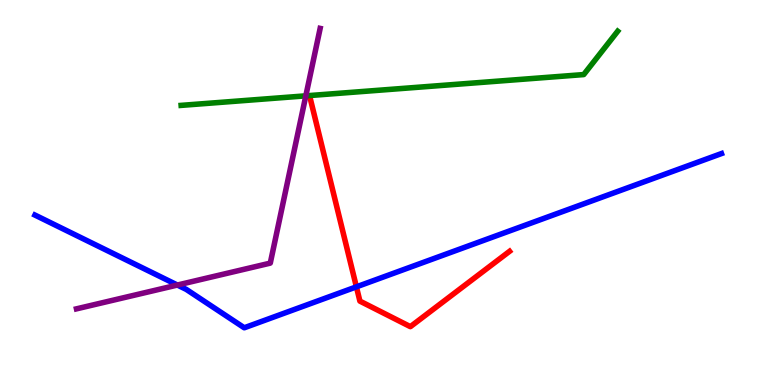[{'lines': ['blue', 'red'], 'intersections': [{'x': 4.6, 'y': 2.55}]}, {'lines': ['green', 'red'], 'intersections': []}, {'lines': ['purple', 'red'], 'intersections': []}, {'lines': ['blue', 'green'], 'intersections': []}, {'lines': ['blue', 'purple'], 'intersections': [{'x': 2.29, 'y': 2.6}]}, {'lines': ['green', 'purple'], 'intersections': [{'x': 3.95, 'y': 7.51}]}]